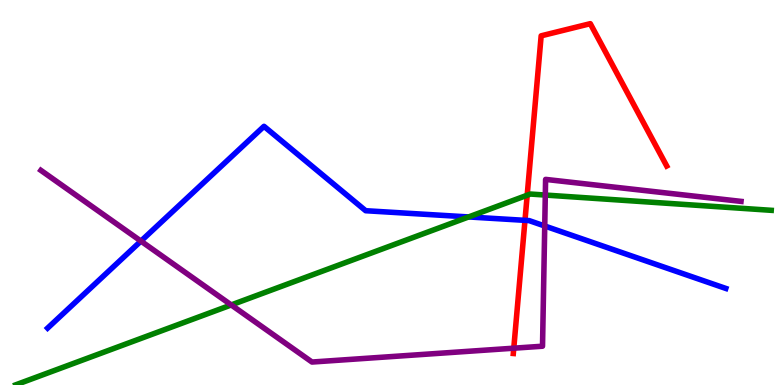[{'lines': ['blue', 'red'], 'intersections': [{'x': 6.77, 'y': 4.28}]}, {'lines': ['green', 'red'], 'intersections': [{'x': 6.8, 'y': 4.93}]}, {'lines': ['purple', 'red'], 'intersections': [{'x': 6.63, 'y': 0.956}]}, {'lines': ['blue', 'green'], 'intersections': [{'x': 6.05, 'y': 4.37}]}, {'lines': ['blue', 'purple'], 'intersections': [{'x': 1.82, 'y': 3.74}, {'x': 7.03, 'y': 4.13}]}, {'lines': ['green', 'purple'], 'intersections': [{'x': 2.98, 'y': 2.08}, {'x': 7.04, 'y': 4.93}]}]